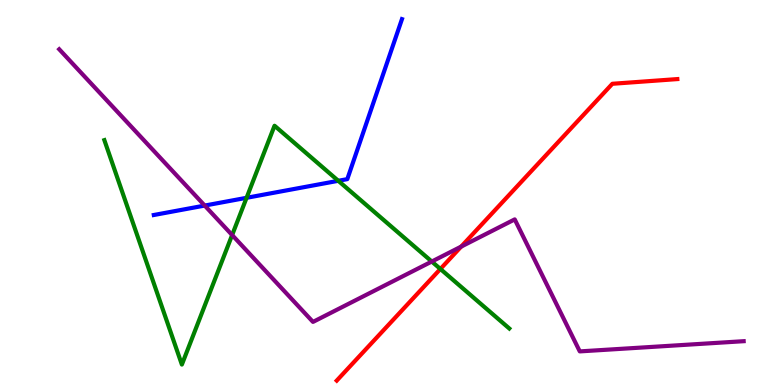[{'lines': ['blue', 'red'], 'intersections': []}, {'lines': ['green', 'red'], 'intersections': [{'x': 5.68, 'y': 3.01}]}, {'lines': ['purple', 'red'], 'intersections': [{'x': 5.95, 'y': 3.59}]}, {'lines': ['blue', 'green'], 'intersections': [{'x': 3.18, 'y': 4.86}, {'x': 4.37, 'y': 5.3}]}, {'lines': ['blue', 'purple'], 'intersections': [{'x': 2.64, 'y': 4.66}]}, {'lines': ['green', 'purple'], 'intersections': [{'x': 3.0, 'y': 3.9}, {'x': 5.57, 'y': 3.21}]}]